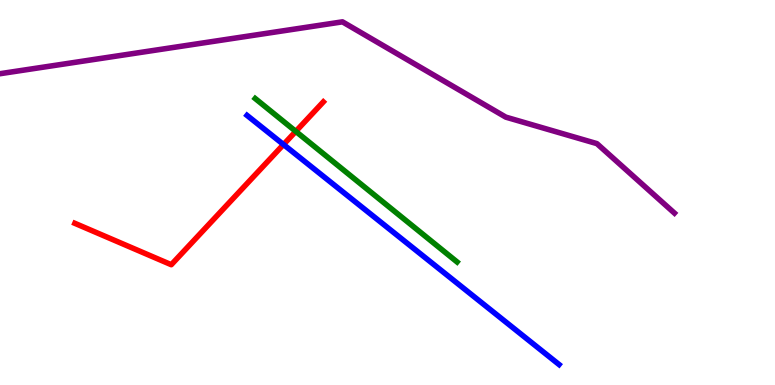[{'lines': ['blue', 'red'], 'intersections': [{'x': 3.66, 'y': 6.25}]}, {'lines': ['green', 'red'], 'intersections': [{'x': 3.82, 'y': 6.59}]}, {'lines': ['purple', 'red'], 'intersections': []}, {'lines': ['blue', 'green'], 'intersections': []}, {'lines': ['blue', 'purple'], 'intersections': []}, {'lines': ['green', 'purple'], 'intersections': []}]